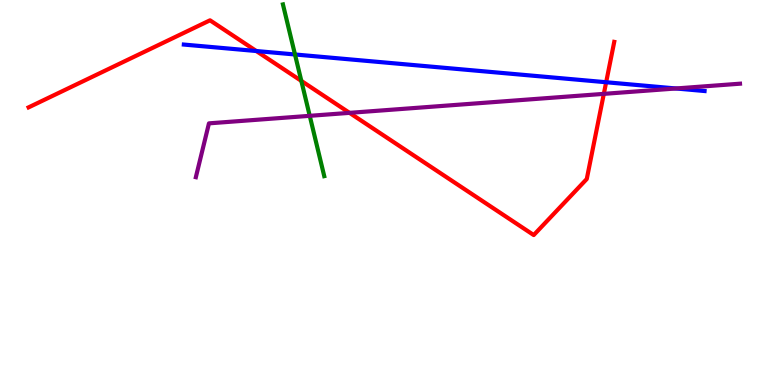[{'lines': ['blue', 'red'], 'intersections': [{'x': 3.31, 'y': 8.67}, {'x': 7.82, 'y': 7.86}]}, {'lines': ['green', 'red'], 'intersections': [{'x': 3.89, 'y': 7.9}]}, {'lines': ['purple', 'red'], 'intersections': [{'x': 4.51, 'y': 7.07}, {'x': 7.79, 'y': 7.56}]}, {'lines': ['blue', 'green'], 'intersections': [{'x': 3.81, 'y': 8.58}]}, {'lines': ['blue', 'purple'], 'intersections': [{'x': 8.72, 'y': 7.7}]}, {'lines': ['green', 'purple'], 'intersections': [{'x': 4.0, 'y': 6.99}]}]